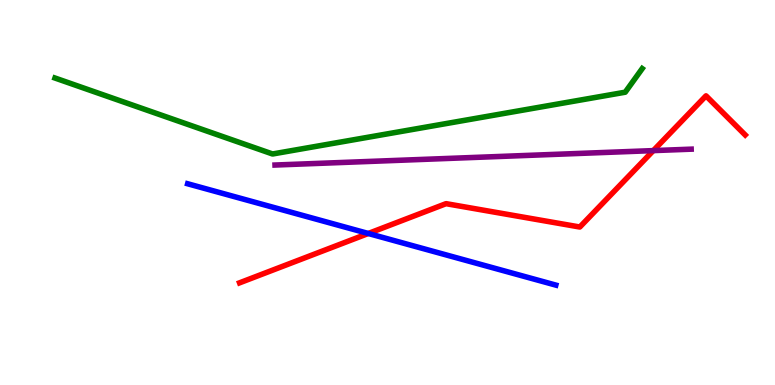[{'lines': ['blue', 'red'], 'intersections': [{'x': 4.75, 'y': 3.94}]}, {'lines': ['green', 'red'], 'intersections': []}, {'lines': ['purple', 'red'], 'intersections': [{'x': 8.43, 'y': 6.09}]}, {'lines': ['blue', 'green'], 'intersections': []}, {'lines': ['blue', 'purple'], 'intersections': []}, {'lines': ['green', 'purple'], 'intersections': []}]